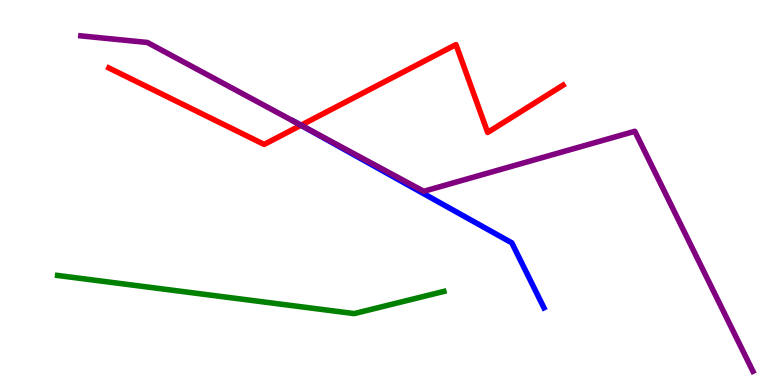[{'lines': ['blue', 'red'], 'intersections': [{'x': 3.88, 'y': 6.75}]}, {'lines': ['green', 'red'], 'intersections': []}, {'lines': ['purple', 'red'], 'intersections': [{'x': 3.88, 'y': 6.75}]}, {'lines': ['blue', 'green'], 'intersections': []}, {'lines': ['blue', 'purple'], 'intersections': [{'x': 3.84, 'y': 6.8}]}, {'lines': ['green', 'purple'], 'intersections': []}]